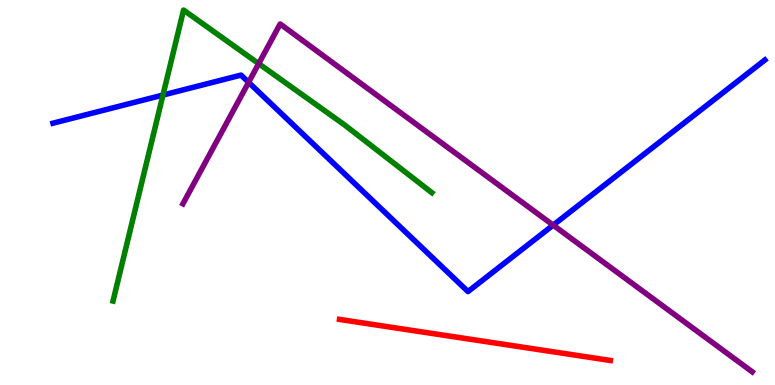[{'lines': ['blue', 'red'], 'intersections': []}, {'lines': ['green', 'red'], 'intersections': []}, {'lines': ['purple', 'red'], 'intersections': []}, {'lines': ['blue', 'green'], 'intersections': [{'x': 2.1, 'y': 7.53}]}, {'lines': ['blue', 'purple'], 'intersections': [{'x': 3.21, 'y': 7.86}, {'x': 7.14, 'y': 4.15}]}, {'lines': ['green', 'purple'], 'intersections': [{'x': 3.34, 'y': 8.35}]}]